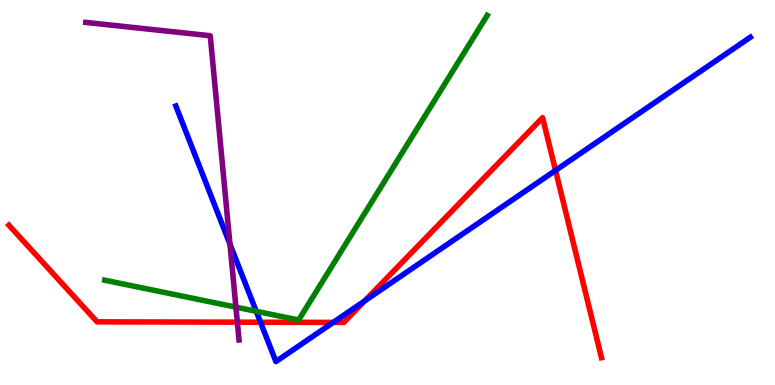[{'lines': ['blue', 'red'], 'intersections': [{'x': 3.36, 'y': 1.63}, {'x': 4.3, 'y': 1.63}, {'x': 4.71, 'y': 2.19}, {'x': 7.17, 'y': 5.57}]}, {'lines': ['green', 'red'], 'intersections': []}, {'lines': ['purple', 'red'], 'intersections': [{'x': 3.06, 'y': 1.63}]}, {'lines': ['blue', 'green'], 'intersections': [{'x': 3.31, 'y': 1.91}]}, {'lines': ['blue', 'purple'], 'intersections': [{'x': 2.97, 'y': 3.66}]}, {'lines': ['green', 'purple'], 'intersections': [{'x': 3.04, 'y': 2.02}]}]